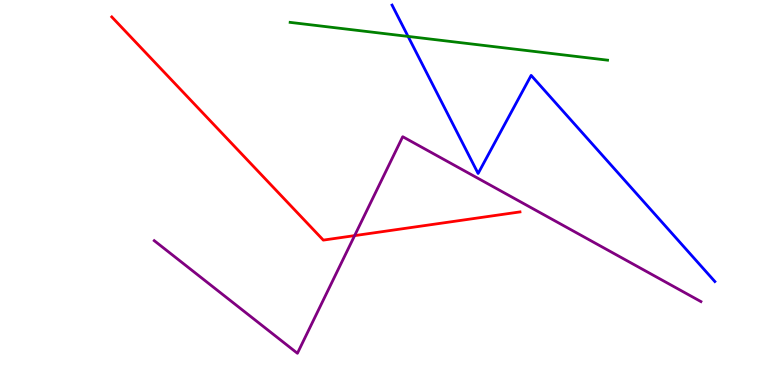[{'lines': ['blue', 'red'], 'intersections': []}, {'lines': ['green', 'red'], 'intersections': []}, {'lines': ['purple', 'red'], 'intersections': [{'x': 4.58, 'y': 3.88}]}, {'lines': ['blue', 'green'], 'intersections': [{'x': 5.27, 'y': 9.05}]}, {'lines': ['blue', 'purple'], 'intersections': []}, {'lines': ['green', 'purple'], 'intersections': []}]